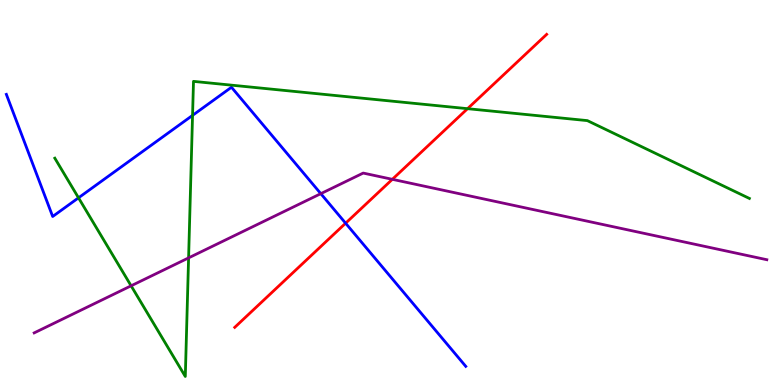[{'lines': ['blue', 'red'], 'intersections': [{'x': 4.46, 'y': 4.2}]}, {'lines': ['green', 'red'], 'intersections': [{'x': 6.03, 'y': 7.18}]}, {'lines': ['purple', 'red'], 'intersections': [{'x': 5.06, 'y': 5.34}]}, {'lines': ['blue', 'green'], 'intersections': [{'x': 1.01, 'y': 4.86}, {'x': 2.48, 'y': 7.0}]}, {'lines': ['blue', 'purple'], 'intersections': [{'x': 4.14, 'y': 4.97}]}, {'lines': ['green', 'purple'], 'intersections': [{'x': 1.69, 'y': 2.58}, {'x': 2.43, 'y': 3.3}]}]